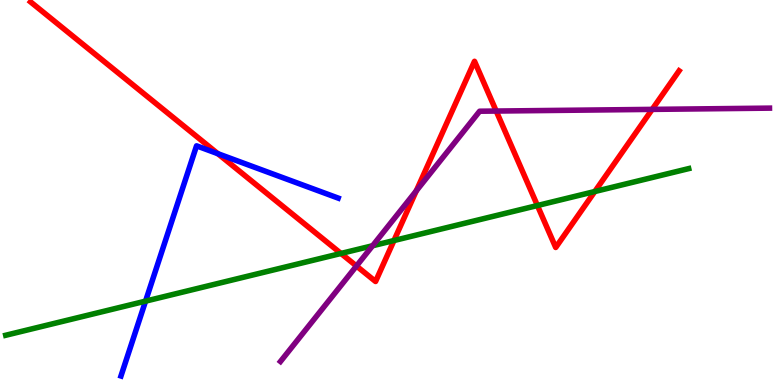[{'lines': ['blue', 'red'], 'intersections': [{'x': 2.81, 'y': 6.01}]}, {'lines': ['green', 'red'], 'intersections': [{'x': 4.4, 'y': 3.42}, {'x': 5.08, 'y': 3.75}, {'x': 6.93, 'y': 4.66}, {'x': 7.67, 'y': 5.03}]}, {'lines': ['purple', 'red'], 'intersections': [{'x': 4.6, 'y': 3.09}, {'x': 5.37, 'y': 5.04}, {'x': 6.4, 'y': 7.12}, {'x': 8.42, 'y': 7.16}]}, {'lines': ['blue', 'green'], 'intersections': [{'x': 1.88, 'y': 2.18}]}, {'lines': ['blue', 'purple'], 'intersections': []}, {'lines': ['green', 'purple'], 'intersections': [{'x': 4.81, 'y': 3.62}]}]